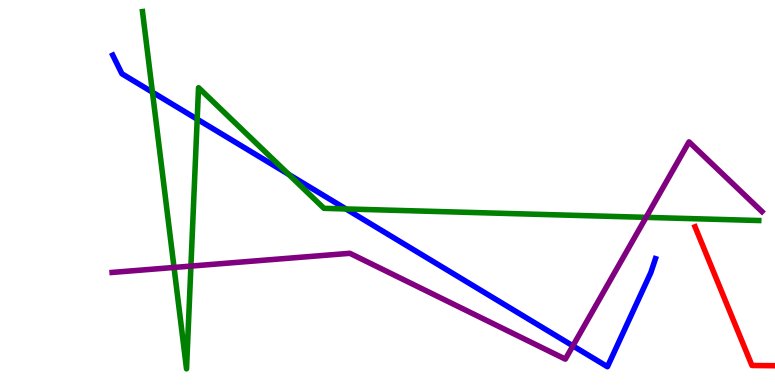[{'lines': ['blue', 'red'], 'intersections': []}, {'lines': ['green', 'red'], 'intersections': []}, {'lines': ['purple', 'red'], 'intersections': []}, {'lines': ['blue', 'green'], 'intersections': [{'x': 1.97, 'y': 7.61}, {'x': 2.54, 'y': 6.9}, {'x': 3.73, 'y': 5.47}, {'x': 4.46, 'y': 4.57}]}, {'lines': ['blue', 'purple'], 'intersections': [{'x': 7.39, 'y': 1.02}]}, {'lines': ['green', 'purple'], 'intersections': [{'x': 2.25, 'y': 3.05}, {'x': 2.46, 'y': 3.09}, {'x': 8.34, 'y': 4.35}]}]